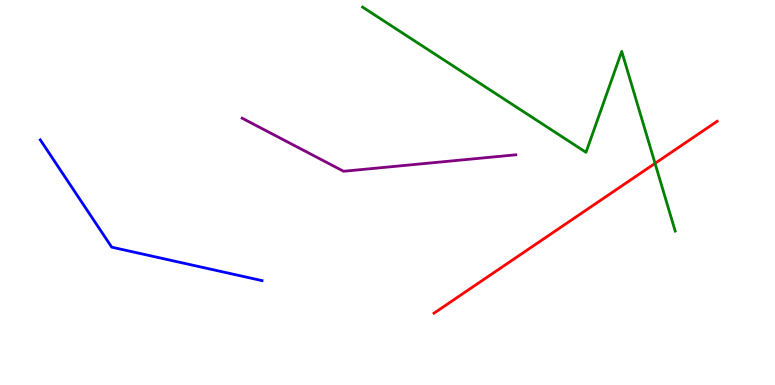[{'lines': ['blue', 'red'], 'intersections': []}, {'lines': ['green', 'red'], 'intersections': [{'x': 8.45, 'y': 5.76}]}, {'lines': ['purple', 'red'], 'intersections': []}, {'lines': ['blue', 'green'], 'intersections': []}, {'lines': ['blue', 'purple'], 'intersections': []}, {'lines': ['green', 'purple'], 'intersections': []}]